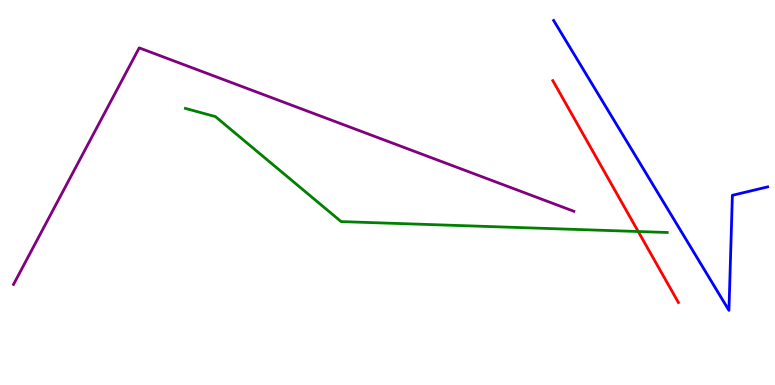[{'lines': ['blue', 'red'], 'intersections': []}, {'lines': ['green', 'red'], 'intersections': [{'x': 8.24, 'y': 3.99}]}, {'lines': ['purple', 'red'], 'intersections': []}, {'lines': ['blue', 'green'], 'intersections': []}, {'lines': ['blue', 'purple'], 'intersections': []}, {'lines': ['green', 'purple'], 'intersections': []}]